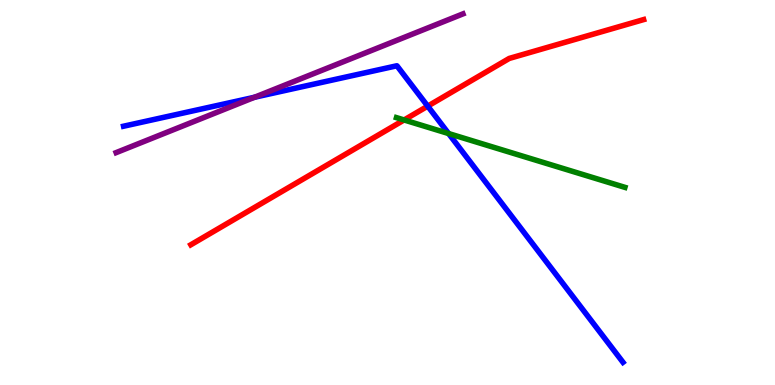[{'lines': ['blue', 'red'], 'intersections': [{'x': 5.52, 'y': 7.24}]}, {'lines': ['green', 'red'], 'intersections': [{'x': 5.21, 'y': 6.88}]}, {'lines': ['purple', 'red'], 'intersections': []}, {'lines': ['blue', 'green'], 'intersections': [{'x': 5.79, 'y': 6.53}]}, {'lines': ['blue', 'purple'], 'intersections': [{'x': 3.28, 'y': 7.47}]}, {'lines': ['green', 'purple'], 'intersections': []}]